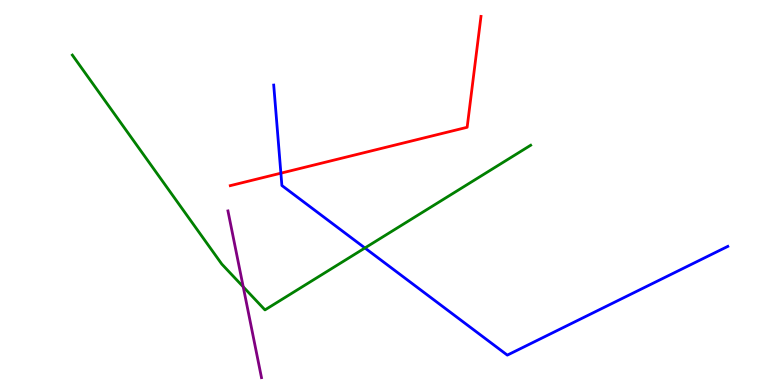[{'lines': ['blue', 'red'], 'intersections': [{'x': 3.62, 'y': 5.5}]}, {'lines': ['green', 'red'], 'intersections': []}, {'lines': ['purple', 'red'], 'intersections': []}, {'lines': ['blue', 'green'], 'intersections': [{'x': 4.71, 'y': 3.56}]}, {'lines': ['blue', 'purple'], 'intersections': []}, {'lines': ['green', 'purple'], 'intersections': [{'x': 3.14, 'y': 2.55}]}]